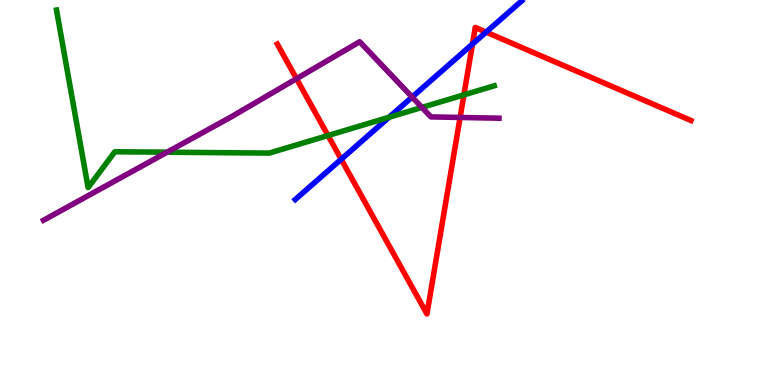[{'lines': ['blue', 'red'], 'intersections': [{'x': 4.4, 'y': 5.86}, {'x': 6.1, 'y': 8.85}, {'x': 6.27, 'y': 9.17}]}, {'lines': ['green', 'red'], 'intersections': [{'x': 4.23, 'y': 6.48}, {'x': 5.99, 'y': 7.54}]}, {'lines': ['purple', 'red'], 'intersections': [{'x': 3.83, 'y': 7.96}, {'x': 5.94, 'y': 6.95}]}, {'lines': ['blue', 'green'], 'intersections': [{'x': 5.02, 'y': 6.95}]}, {'lines': ['blue', 'purple'], 'intersections': [{'x': 5.32, 'y': 7.48}]}, {'lines': ['green', 'purple'], 'intersections': [{'x': 2.16, 'y': 6.05}, {'x': 5.44, 'y': 7.21}]}]